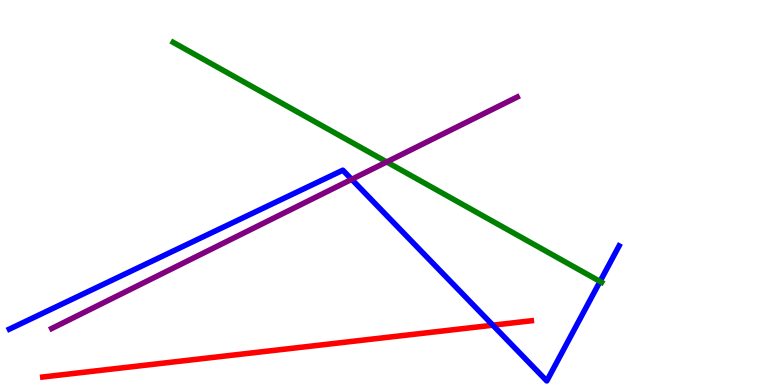[{'lines': ['blue', 'red'], 'intersections': [{'x': 6.36, 'y': 1.55}]}, {'lines': ['green', 'red'], 'intersections': []}, {'lines': ['purple', 'red'], 'intersections': []}, {'lines': ['blue', 'green'], 'intersections': [{'x': 7.74, 'y': 2.69}]}, {'lines': ['blue', 'purple'], 'intersections': [{'x': 4.54, 'y': 5.34}]}, {'lines': ['green', 'purple'], 'intersections': [{'x': 4.99, 'y': 5.79}]}]